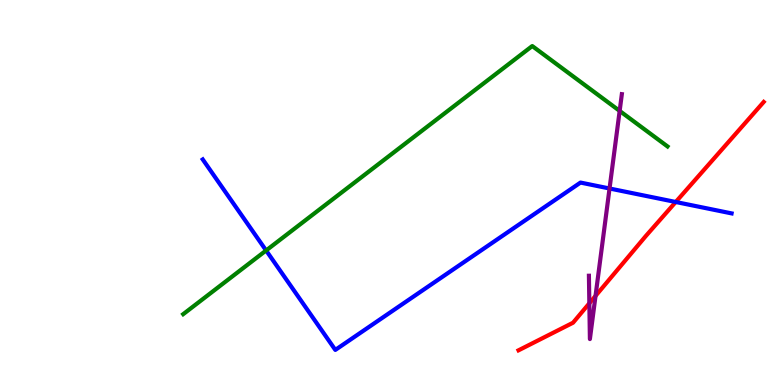[{'lines': ['blue', 'red'], 'intersections': [{'x': 8.72, 'y': 4.75}]}, {'lines': ['green', 'red'], 'intersections': []}, {'lines': ['purple', 'red'], 'intersections': [{'x': 7.6, 'y': 2.12}, {'x': 7.68, 'y': 2.31}]}, {'lines': ['blue', 'green'], 'intersections': [{'x': 3.43, 'y': 3.49}]}, {'lines': ['blue', 'purple'], 'intersections': [{'x': 7.87, 'y': 5.1}]}, {'lines': ['green', 'purple'], 'intersections': [{'x': 8.0, 'y': 7.12}]}]